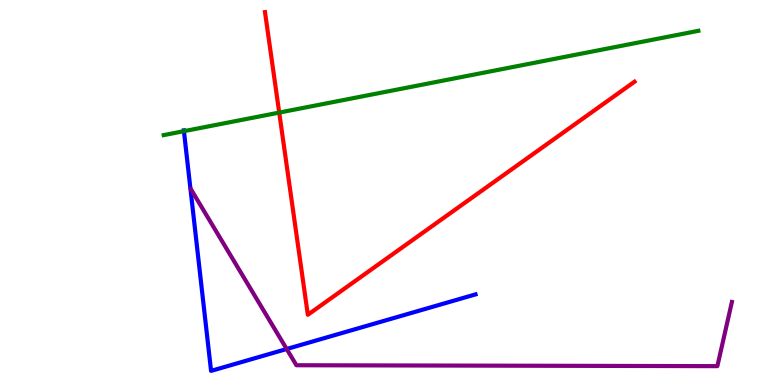[{'lines': ['blue', 'red'], 'intersections': []}, {'lines': ['green', 'red'], 'intersections': [{'x': 3.6, 'y': 7.08}]}, {'lines': ['purple', 'red'], 'intersections': []}, {'lines': ['blue', 'green'], 'intersections': [{'x': 2.37, 'y': 6.59}]}, {'lines': ['blue', 'purple'], 'intersections': [{'x': 3.7, 'y': 0.935}]}, {'lines': ['green', 'purple'], 'intersections': []}]